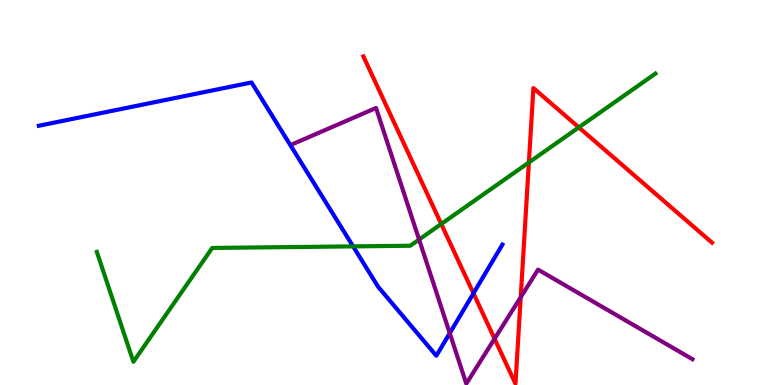[{'lines': ['blue', 'red'], 'intersections': [{'x': 6.11, 'y': 2.38}]}, {'lines': ['green', 'red'], 'intersections': [{'x': 5.69, 'y': 4.18}, {'x': 6.82, 'y': 5.78}, {'x': 7.47, 'y': 6.69}]}, {'lines': ['purple', 'red'], 'intersections': [{'x': 6.38, 'y': 1.2}, {'x': 6.72, 'y': 2.28}]}, {'lines': ['blue', 'green'], 'intersections': [{'x': 4.56, 'y': 3.6}]}, {'lines': ['blue', 'purple'], 'intersections': [{'x': 5.8, 'y': 1.35}]}, {'lines': ['green', 'purple'], 'intersections': [{'x': 5.41, 'y': 3.78}]}]